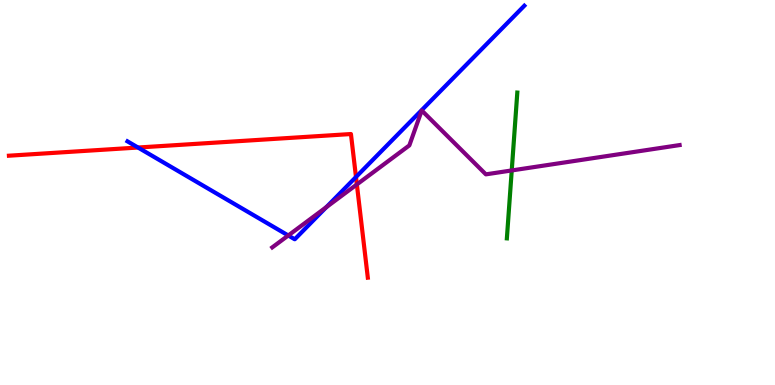[{'lines': ['blue', 'red'], 'intersections': [{'x': 1.78, 'y': 6.17}, {'x': 4.59, 'y': 5.4}]}, {'lines': ['green', 'red'], 'intersections': []}, {'lines': ['purple', 'red'], 'intersections': [{'x': 4.6, 'y': 5.21}]}, {'lines': ['blue', 'green'], 'intersections': []}, {'lines': ['blue', 'purple'], 'intersections': [{'x': 3.72, 'y': 3.88}, {'x': 4.21, 'y': 4.62}]}, {'lines': ['green', 'purple'], 'intersections': [{'x': 6.6, 'y': 5.57}]}]